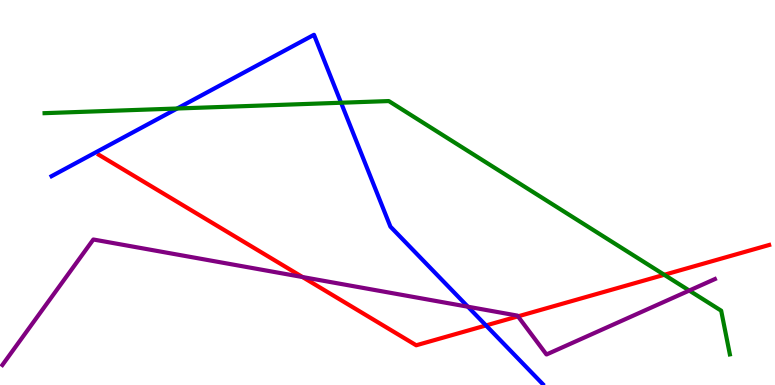[{'lines': ['blue', 'red'], 'intersections': [{'x': 6.27, 'y': 1.55}]}, {'lines': ['green', 'red'], 'intersections': [{'x': 8.57, 'y': 2.86}]}, {'lines': ['purple', 'red'], 'intersections': [{'x': 3.9, 'y': 2.8}, {'x': 6.68, 'y': 1.78}]}, {'lines': ['blue', 'green'], 'intersections': [{'x': 2.29, 'y': 7.18}, {'x': 4.4, 'y': 7.33}]}, {'lines': ['blue', 'purple'], 'intersections': [{'x': 6.04, 'y': 2.03}]}, {'lines': ['green', 'purple'], 'intersections': [{'x': 8.89, 'y': 2.45}]}]